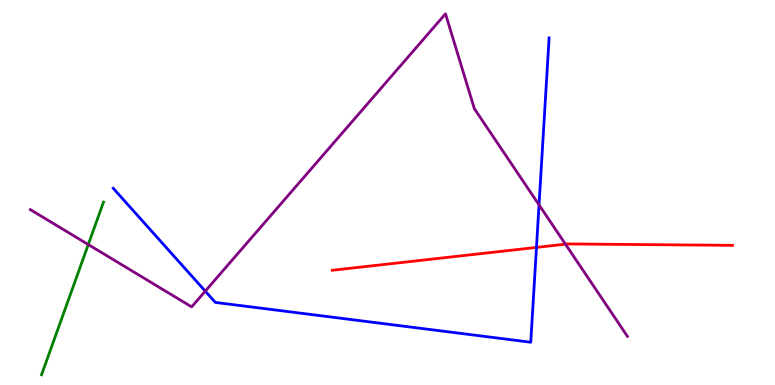[{'lines': ['blue', 'red'], 'intersections': [{'x': 6.92, 'y': 3.57}]}, {'lines': ['green', 'red'], 'intersections': []}, {'lines': ['purple', 'red'], 'intersections': [{'x': 7.3, 'y': 3.66}]}, {'lines': ['blue', 'green'], 'intersections': []}, {'lines': ['blue', 'purple'], 'intersections': [{'x': 2.65, 'y': 2.44}, {'x': 6.96, 'y': 4.68}]}, {'lines': ['green', 'purple'], 'intersections': [{'x': 1.14, 'y': 3.65}]}]